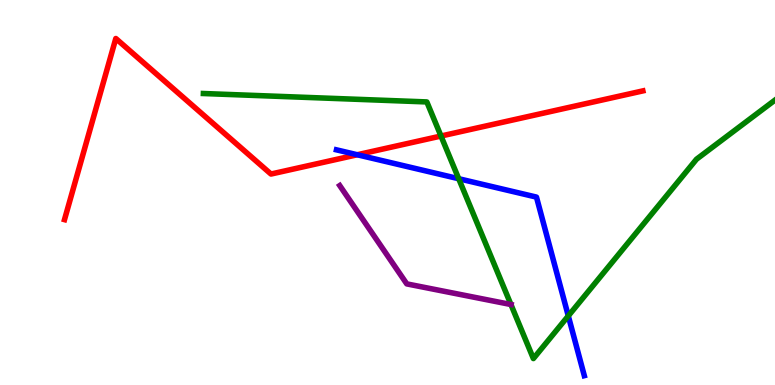[{'lines': ['blue', 'red'], 'intersections': [{'x': 4.61, 'y': 5.98}]}, {'lines': ['green', 'red'], 'intersections': [{'x': 5.69, 'y': 6.47}]}, {'lines': ['purple', 'red'], 'intersections': []}, {'lines': ['blue', 'green'], 'intersections': [{'x': 5.92, 'y': 5.36}, {'x': 7.33, 'y': 1.79}]}, {'lines': ['blue', 'purple'], 'intersections': []}, {'lines': ['green', 'purple'], 'intersections': [{'x': 6.59, 'y': 2.09}]}]